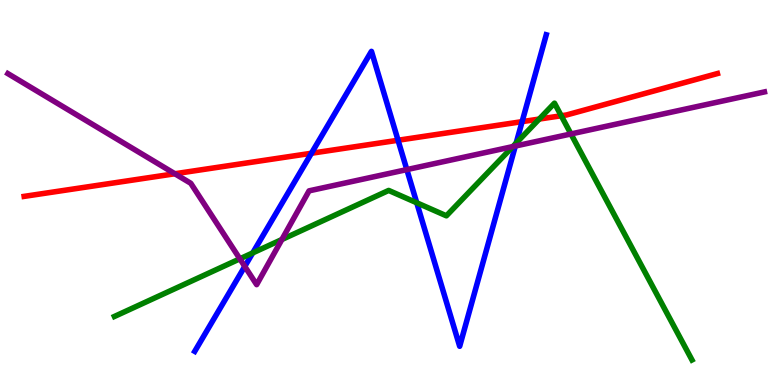[{'lines': ['blue', 'red'], 'intersections': [{'x': 4.02, 'y': 6.02}, {'x': 5.14, 'y': 6.36}, {'x': 6.74, 'y': 6.84}]}, {'lines': ['green', 'red'], 'intersections': [{'x': 6.96, 'y': 6.91}, {'x': 7.24, 'y': 6.99}]}, {'lines': ['purple', 'red'], 'intersections': [{'x': 2.26, 'y': 5.49}]}, {'lines': ['blue', 'green'], 'intersections': [{'x': 3.26, 'y': 3.43}, {'x': 5.38, 'y': 4.73}, {'x': 6.66, 'y': 6.28}]}, {'lines': ['blue', 'purple'], 'intersections': [{'x': 3.16, 'y': 3.08}, {'x': 5.25, 'y': 5.59}, {'x': 6.65, 'y': 6.21}]}, {'lines': ['green', 'purple'], 'intersections': [{'x': 3.09, 'y': 3.28}, {'x': 3.64, 'y': 3.78}, {'x': 6.62, 'y': 6.19}, {'x': 7.37, 'y': 6.52}]}]